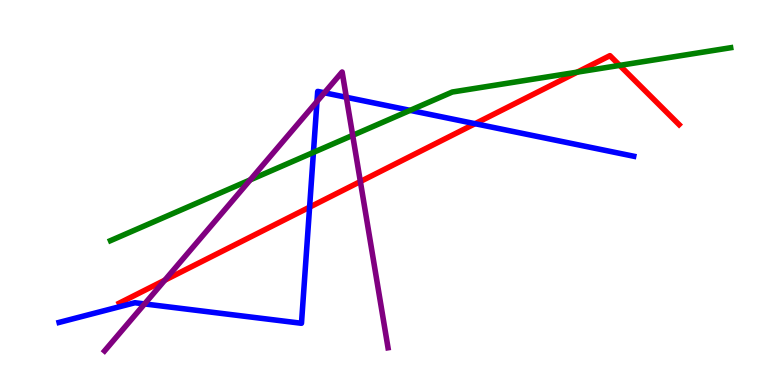[{'lines': ['blue', 'red'], 'intersections': [{'x': 3.99, 'y': 4.62}, {'x': 6.13, 'y': 6.79}]}, {'lines': ['green', 'red'], 'intersections': [{'x': 7.45, 'y': 8.13}, {'x': 8.0, 'y': 8.3}]}, {'lines': ['purple', 'red'], 'intersections': [{'x': 2.13, 'y': 2.72}, {'x': 4.65, 'y': 5.28}]}, {'lines': ['blue', 'green'], 'intersections': [{'x': 4.04, 'y': 6.04}, {'x': 5.29, 'y': 7.13}]}, {'lines': ['blue', 'purple'], 'intersections': [{'x': 1.87, 'y': 2.11}, {'x': 4.09, 'y': 7.36}, {'x': 4.19, 'y': 7.59}, {'x': 4.47, 'y': 7.47}]}, {'lines': ['green', 'purple'], 'intersections': [{'x': 3.23, 'y': 5.33}, {'x': 4.55, 'y': 6.48}]}]